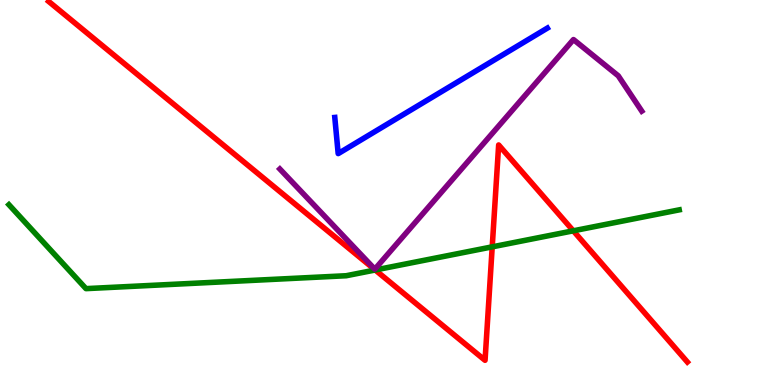[{'lines': ['blue', 'red'], 'intersections': []}, {'lines': ['green', 'red'], 'intersections': [{'x': 4.84, 'y': 2.99}, {'x': 6.35, 'y': 3.59}, {'x': 7.4, 'y': 4.0}]}, {'lines': ['purple', 'red'], 'intersections': []}, {'lines': ['blue', 'green'], 'intersections': []}, {'lines': ['blue', 'purple'], 'intersections': []}, {'lines': ['green', 'purple'], 'intersections': []}]